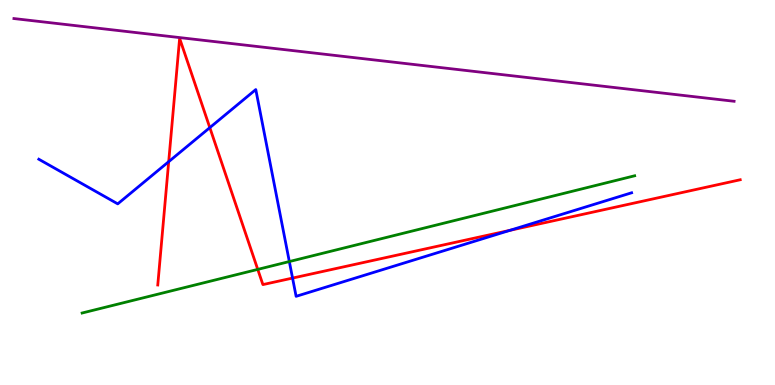[{'lines': ['blue', 'red'], 'intersections': [{'x': 2.18, 'y': 5.8}, {'x': 2.71, 'y': 6.68}, {'x': 3.77, 'y': 2.78}, {'x': 6.58, 'y': 4.02}]}, {'lines': ['green', 'red'], 'intersections': [{'x': 3.33, 'y': 3.0}]}, {'lines': ['purple', 'red'], 'intersections': []}, {'lines': ['blue', 'green'], 'intersections': [{'x': 3.73, 'y': 3.21}]}, {'lines': ['blue', 'purple'], 'intersections': []}, {'lines': ['green', 'purple'], 'intersections': []}]